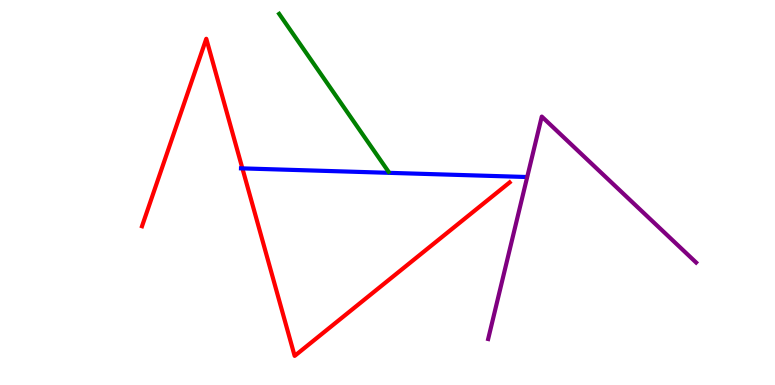[{'lines': ['blue', 'red'], 'intersections': [{'x': 3.13, 'y': 5.63}]}, {'lines': ['green', 'red'], 'intersections': []}, {'lines': ['purple', 'red'], 'intersections': []}, {'lines': ['blue', 'green'], 'intersections': []}, {'lines': ['blue', 'purple'], 'intersections': []}, {'lines': ['green', 'purple'], 'intersections': []}]